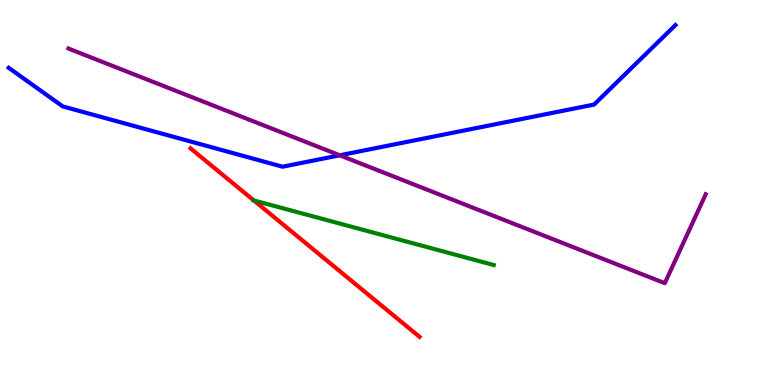[{'lines': ['blue', 'red'], 'intersections': []}, {'lines': ['green', 'red'], 'intersections': [{'x': 3.27, 'y': 4.79}]}, {'lines': ['purple', 'red'], 'intersections': []}, {'lines': ['blue', 'green'], 'intersections': []}, {'lines': ['blue', 'purple'], 'intersections': [{'x': 4.38, 'y': 5.97}]}, {'lines': ['green', 'purple'], 'intersections': []}]